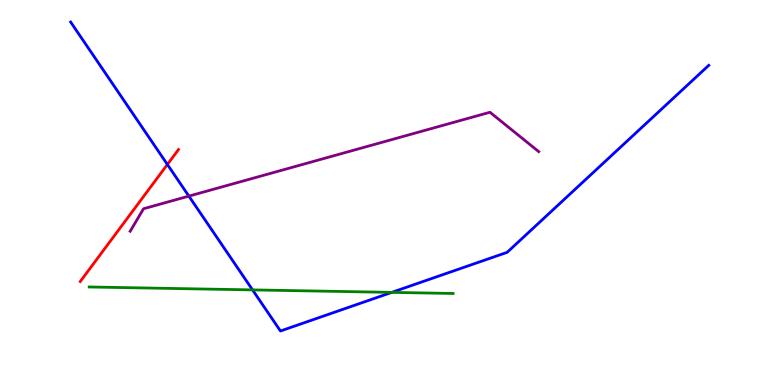[{'lines': ['blue', 'red'], 'intersections': [{'x': 2.16, 'y': 5.73}]}, {'lines': ['green', 'red'], 'intersections': []}, {'lines': ['purple', 'red'], 'intersections': []}, {'lines': ['blue', 'green'], 'intersections': [{'x': 3.26, 'y': 2.47}, {'x': 5.05, 'y': 2.41}]}, {'lines': ['blue', 'purple'], 'intersections': [{'x': 2.44, 'y': 4.91}]}, {'lines': ['green', 'purple'], 'intersections': []}]